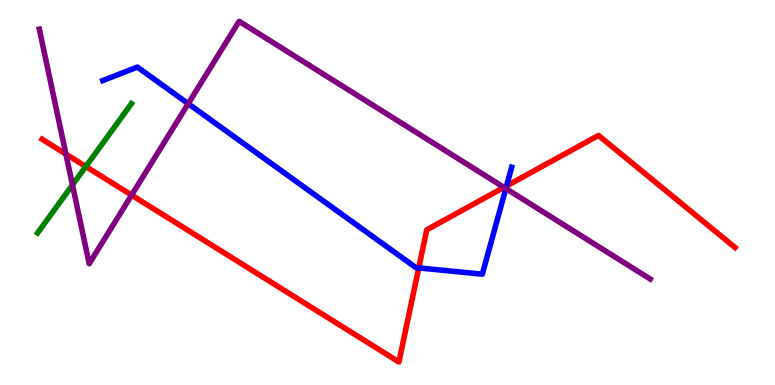[{'lines': ['blue', 'red'], 'intersections': [{'x': 5.4, 'y': 3.04}, {'x': 6.54, 'y': 5.17}]}, {'lines': ['green', 'red'], 'intersections': [{'x': 1.11, 'y': 5.67}]}, {'lines': ['purple', 'red'], 'intersections': [{'x': 0.85, 'y': 6.0}, {'x': 1.7, 'y': 4.93}, {'x': 6.5, 'y': 5.13}]}, {'lines': ['blue', 'green'], 'intersections': []}, {'lines': ['blue', 'purple'], 'intersections': [{'x': 2.43, 'y': 7.31}, {'x': 6.53, 'y': 5.1}]}, {'lines': ['green', 'purple'], 'intersections': [{'x': 0.935, 'y': 5.2}]}]